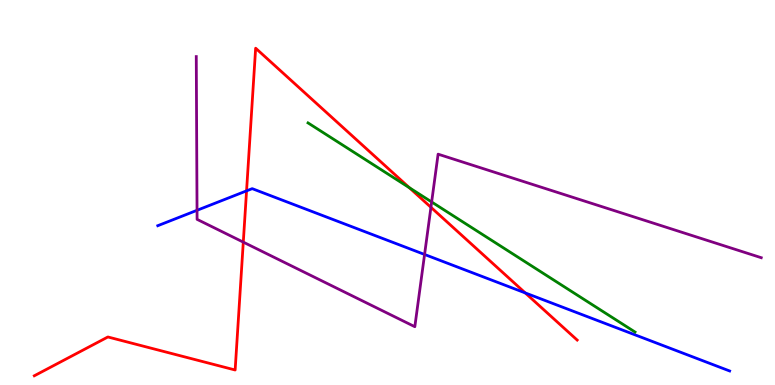[{'lines': ['blue', 'red'], 'intersections': [{'x': 3.18, 'y': 5.04}, {'x': 6.78, 'y': 2.39}]}, {'lines': ['green', 'red'], 'intersections': [{'x': 5.28, 'y': 5.13}]}, {'lines': ['purple', 'red'], 'intersections': [{'x': 3.14, 'y': 3.71}, {'x': 5.56, 'y': 4.62}]}, {'lines': ['blue', 'green'], 'intersections': []}, {'lines': ['blue', 'purple'], 'intersections': [{'x': 2.54, 'y': 4.54}, {'x': 5.48, 'y': 3.39}]}, {'lines': ['green', 'purple'], 'intersections': [{'x': 5.57, 'y': 4.75}]}]